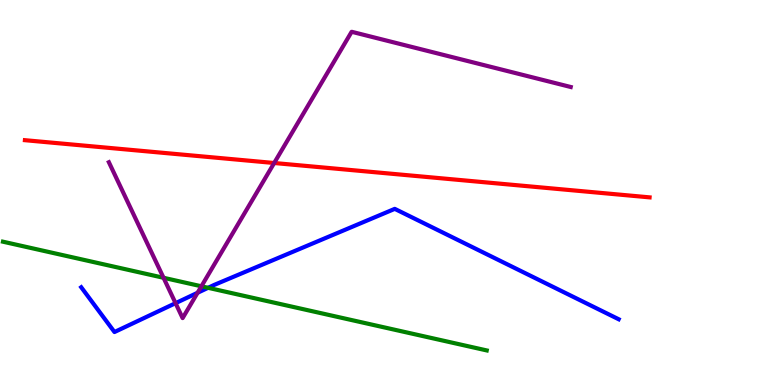[{'lines': ['blue', 'red'], 'intersections': []}, {'lines': ['green', 'red'], 'intersections': []}, {'lines': ['purple', 'red'], 'intersections': [{'x': 3.54, 'y': 5.77}]}, {'lines': ['blue', 'green'], 'intersections': [{'x': 2.69, 'y': 2.52}]}, {'lines': ['blue', 'purple'], 'intersections': [{'x': 2.27, 'y': 2.13}, {'x': 2.55, 'y': 2.4}]}, {'lines': ['green', 'purple'], 'intersections': [{'x': 2.11, 'y': 2.78}, {'x': 2.6, 'y': 2.56}]}]